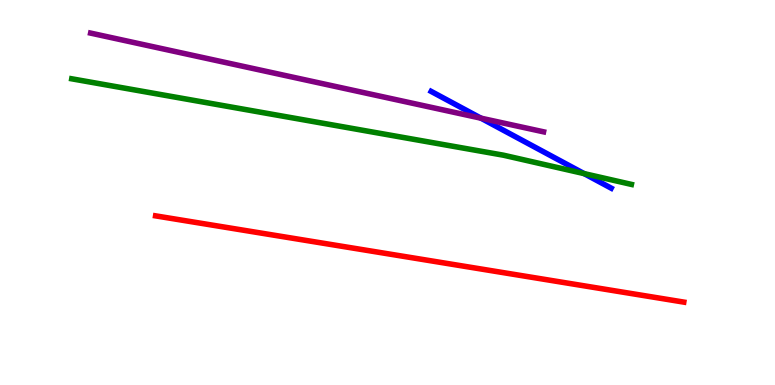[{'lines': ['blue', 'red'], 'intersections': []}, {'lines': ['green', 'red'], 'intersections': []}, {'lines': ['purple', 'red'], 'intersections': []}, {'lines': ['blue', 'green'], 'intersections': [{'x': 7.54, 'y': 5.49}]}, {'lines': ['blue', 'purple'], 'intersections': [{'x': 6.21, 'y': 6.93}]}, {'lines': ['green', 'purple'], 'intersections': []}]